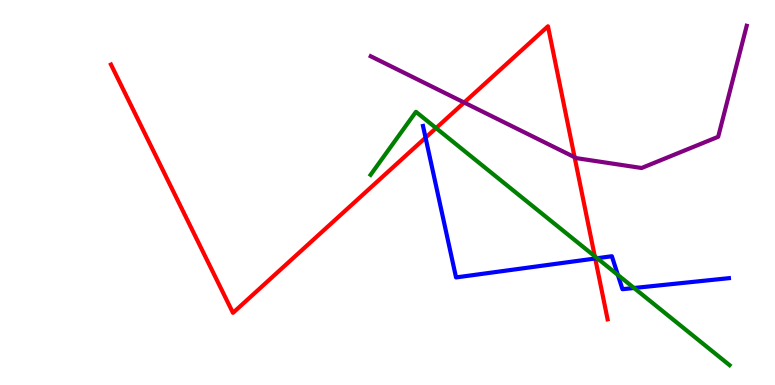[{'lines': ['blue', 'red'], 'intersections': [{'x': 5.49, 'y': 6.42}, {'x': 7.68, 'y': 3.29}]}, {'lines': ['green', 'red'], 'intersections': [{'x': 5.63, 'y': 6.67}, {'x': 7.67, 'y': 3.34}]}, {'lines': ['purple', 'red'], 'intersections': [{'x': 5.99, 'y': 7.34}, {'x': 7.41, 'y': 5.92}]}, {'lines': ['blue', 'green'], 'intersections': [{'x': 7.71, 'y': 3.29}, {'x': 7.97, 'y': 2.86}, {'x': 8.18, 'y': 2.52}]}, {'lines': ['blue', 'purple'], 'intersections': []}, {'lines': ['green', 'purple'], 'intersections': []}]